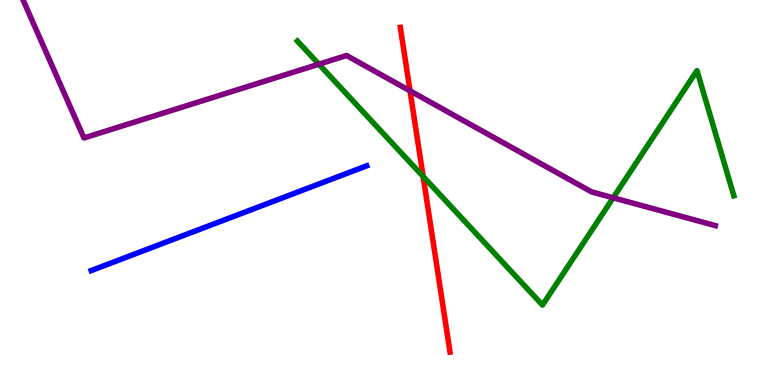[{'lines': ['blue', 'red'], 'intersections': []}, {'lines': ['green', 'red'], 'intersections': [{'x': 5.46, 'y': 5.42}]}, {'lines': ['purple', 'red'], 'intersections': [{'x': 5.29, 'y': 7.64}]}, {'lines': ['blue', 'green'], 'intersections': []}, {'lines': ['blue', 'purple'], 'intersections': []}, {'lines': ['green', 'purple'], 'intersections': [{'x': 4.11, 'y': 8.33}, {'x': 7.91, 'y': 4.86}]}]